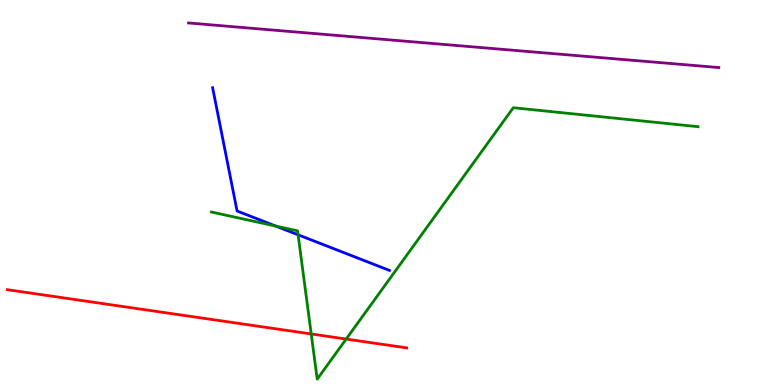[{'lines': ['blue', 'red'], 'intersections': []}, {'lines': ['green', 'red'], 'intersections': [{'x': 4.02, 'y': 1.33}, {'x': 4.47, 'y': 1.19}]}, {'lines': ['purple', 'red'], 'intersections': []}, {'lines': ['blue', 'green'], 'intersections': [{'x': 3.56, 'y': 4.13}, {'x': 3.85, 'y': 3.9}]}, {'lines': ['blue', 'purple'], 'intersections': []}, {'lines': ['green', 'purple'], 'intersections': []}]